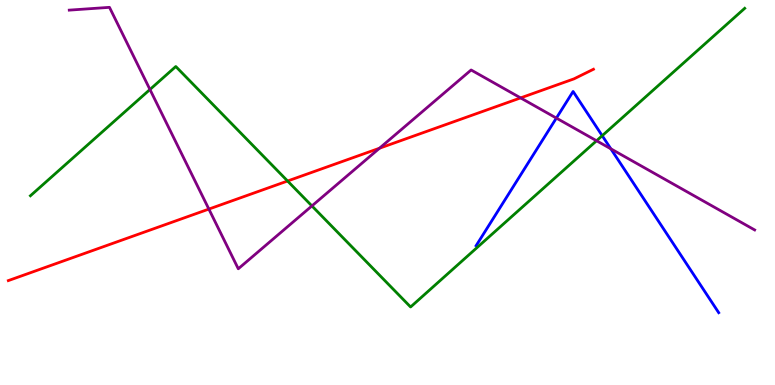[{'lines': ['blue', 'red'], 'intersections': []}, {'lines': ['green', 'red'], 'intersections': [{'x': 3.71, 'y': 5.3}]}, {'lines': ['purple', 'red'], 'intersections': [{'x': 2.7, 'y': 4.57}, {'x': 4.9, 'y': 6.15}, {'x': 6.72, 'y': 7.46}]}, {'lines': ['blue', 'green'], 'intersections': [{'x': 7.77, 'y': 6.48}]}, {'lines': ['blue', 'purple'], 'intersections': [{'x': 7.18, 'y': 6.93}, {'x': 7.88, 'y': 6.13}]}, {'lines': ['green', 'purple'], 'intersections': [{'x': 1.93, 'y': 7.68}, {'x': 4.02, 'y': 4.65}, {'x': 7.7, 'y': 6.34}]}]